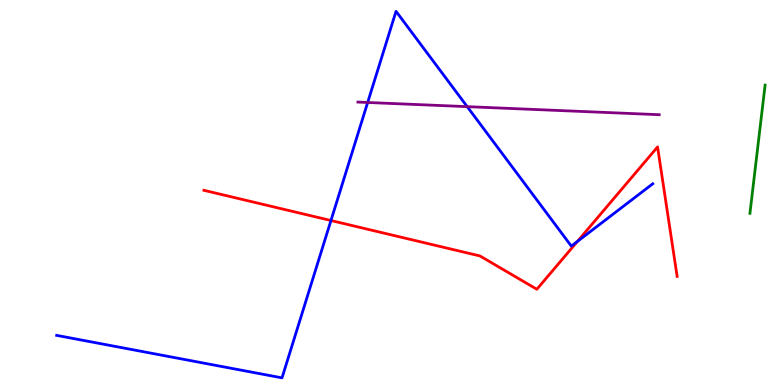[{'lines': ['blue', 'red'], 'intersections': [{'x': 4.27, 'y': 4.27}, {'x': 7.45, 'y': 3.73}]}, {'lines': ['green', 'red'], 'intersections': []}, {'lines': ['purple', 'red'], 'intersections': []}, {'lines': ['blue', 'green'], 'intersections': []}, {'lines': ['blue', 'purple'], 'intersections': [{'x': 4.74, 'y': 7.34}, {'x': 6.03, 'y': 7.23}]}, {'lines': ['green', 'purple'], 'intersections': []}]